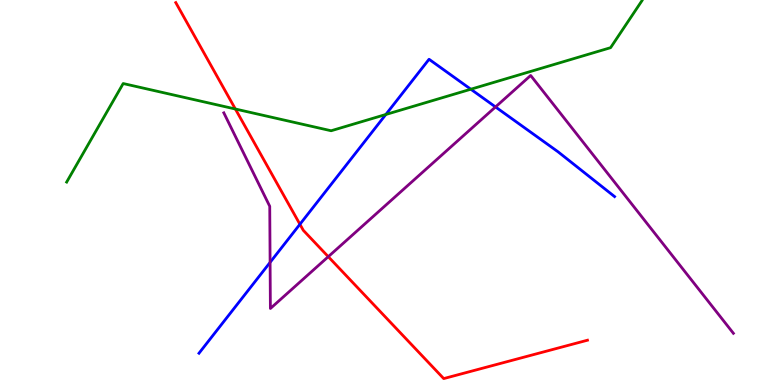[{'lines': ['blue', 'red'], 'intersections': [{'x': 3.87, 'y': 4.17}]}, {'lines': ['green', 'red'], 'intersections': [{'x': 3.04, 'y': 7.17}]}, {'lines': ['purple', 'red'], 'intersections': [{'x': 4.24, 'y': 3.33}]}, {'lines': ['blue', 'green'], 'intersections': [{'x': 4.98, 'y': 7.03}, {'x': 6.08, 'y': 7.68}]}, {'lines': ['blue', 'purple'], 'intersections': [{'x': 3.49, 'y': 3.19}, {'x': 6.39, 'y': 7.22}]}, {'lines': ['green', 'purple'], 'intersections': []}]